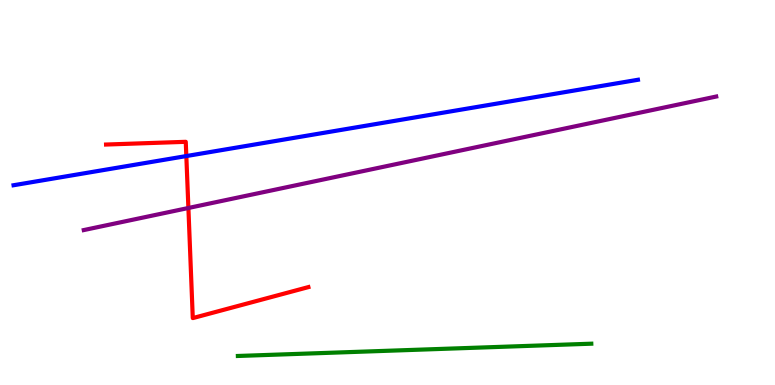[{'lines': ['blue', 'red'], 'intersections': [{'x': 2.4, 'y': 5.95}]}, {'lines': ['green', 'red'], 'intersections': []}, {'lines': ['purple', 'red'], 'intersections': [{'x': 2.43, 'y': 4.6}]}, {'lines': ['blue', 'green'], 'intersections': []}, {'lines': ['blue', 'purple'], 'intersections': []}, {'lines': ['green', 'purple'], 'intersections': []}]